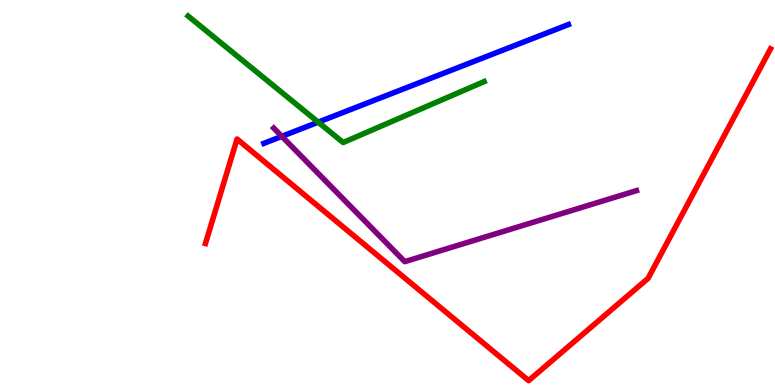[{'lines': ['blue', 'red'], 'intersections': []}, {'lines': ['green', 'red'], 'intersections': []}, {'lines': ['purple', 'red'], 'intersections': []}, {'lines': ['blue', 'green'], 'intersections': [{'x': 4.11, 'y': 6.83}]}, {'lines': ['blue', 'purple'], 'intersections': [{'x': 3.64, 'y': 6.46}]}, {'lines': ['green', 'purple'], 'intersections': []}]